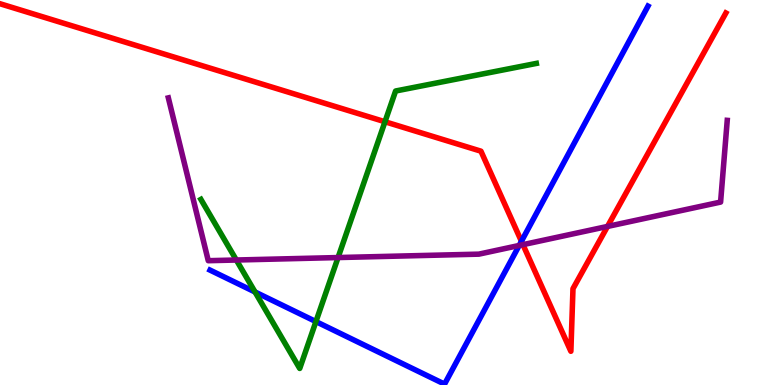[{'lines': ['blue', 'red'], 'intersections': [{'x': 6.73, 'y': 3.73}]}, {'lines': ['green', 'red'], 'intersections': [{'x': 4.97, 'y': 6.84}]}, {'lines': ['purple', 'red'], 'intersections': [{'x': 6.75, 'y': 3.65}, {'x': 7.84, 'y': 4.12}]}, {'lines': ['blue', 'green'], 'intersections': [{'x': 3.29, 'y': 2.42}, {'x': 4.08, 'y': 1.65}]}, {'lines': ['blue', 'purple'], 'intersections': [{'x': 6.7, 'y': 3.62}]}, {'lines': ['green', 'purple'], 'intersections': [{'x': 3.05, 'y': 3.25}, {'x': 4.36, 'y': 3.31}]}]